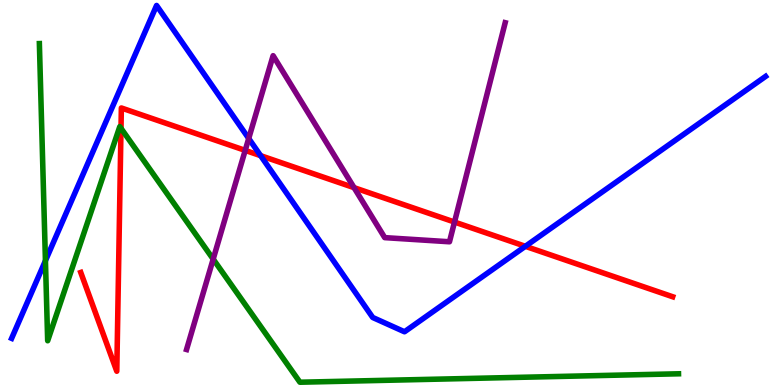[{'lines': ['blue', 'red'], 'intersections': [{'x': 3.36, 'y': 5.96}, {'x': 6.78, 'y': 3.6}]}, {'lines': ['green', 'red'], 'intersections': [{'x': 1.56, 'y': 6.67}]}, {'lines': ['purple', 'red'], 'intersections': [{'x': 3.16, 'y': 6.09}, {'x': 4.57, 'y': 5.13}, {'x': 5.86, 'y': 4.23}]}, {'lines': ['blue', 'green'], 'intersections': [{'x': 0.586, 'y': 3.23}]}, {'lines': ['blue', 'purple'], 'intersections': [{'x': 3.21, 'y': 6.4}]}, {'lines': ['green', 'purple'], 'intersections': [{'x': 2.75, 'y': 3.27}]}]